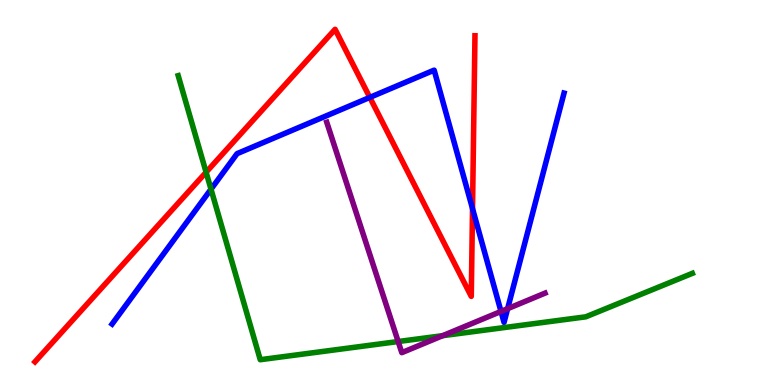[{'lines': ['blue', 'red'], 'intersections': [{'x': 4.77, 'y': 7.47}, {'x': 6.1, 'y': 4.58}]}, {'lines': ['green', 'red'], 'intersections': [{'x': 2.66, 'y': 5.53}]}, {'lines': ['purple', 'red'], 'intersections': []}, {'lines': ['blue', 'green'], 'intersections': [{'x': 2.72, 'y': 5.09}]}, {'lines': ['blue', 'purple'], 'intersections': [{'x': 6.46, 'y': 1.91}, {'x': 6.55, 'y': 1.98}]}, {'lines': ['green', 'purple'], 'intersections': [{'x': 5.14, 'y': 1.13}, {'x': 5.71, 'y': 1.28}]}]